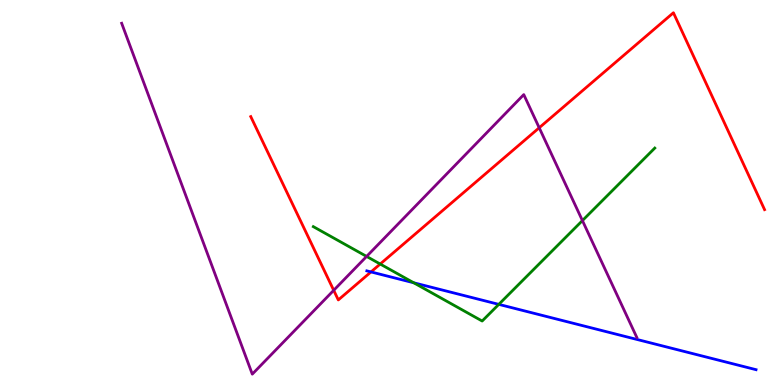[{'lines': ['blue', 'red'], 'intersections': [{'x': 4.79, 'y': 2.94}]}, {'lines': ['green', 'red'], 'intersections': [{'x': 4.91, 'y': 3.14}]}, {'lines': ['purple', 'red'], 'intersections': [{'x': 4.31, 'y': 2.46}, {'x': 6.96, 'y': 6.68}]}, {'lines': ['blue', 'green'], 'intersections': [{'x': 5.34, 'y': 2.66}, {'x': 6.44, 'y': 2.09}]}, {'lines': ['blue', 'purple'], 'intersections': []}, {'lines': ['green', 'purple'], 'intersections': [{'x': 4.73, 'y': 3.34}, {'x': 7.52, 'y': 4.27}]}]